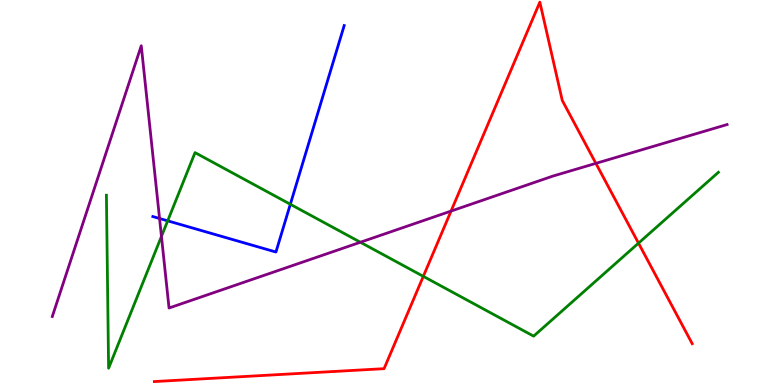[{'lines': ['blue', 'red'], 'intersections': []}, {'lines': ['green', 'red'], 'intersections': [{'x': 5.46, 'y': 2.82}, {'x': 8.24, 'y': 3.68}]}, {'lines': ['purple', 'red'], 'intersections': [{'x': 5.82, 'y': 4.52}, {'x': 7.69, 'y': 5.76}]}, {'lines': ['blue', 'green'], 'intersections': [{'x': 2.16, 'y': 4.26}, {'x': 3.75, 'y': 4.69}]}, {'lines': ['blue', 'purple'], 'intersections': [{'x': 2.06, 'y': 4.33}]}, {'lines': ['green', 'purple'], 'intersections': [{'x': 2.08, 'y': 3.86}, {'x': 4.65, 'y': 3.71}]}]